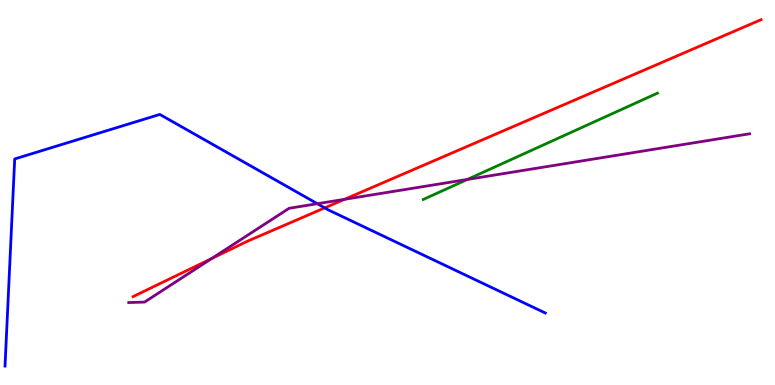[{'lines': ['blue', 'red'], 'intersections': [{'x': 4.19, 'y': 4.6}]}, {'lines': ['green', 'red'], 'intersections': []}, {'lines': ['purple', 'red'], 'intersections': [{'x': 2.73, 'y': 3.29}, {'x': 4.45, 'y': 4.82}]}, {'lines': ['blue', 'green'], 'intersections': []}, {'lines': ['blue', 'purple'], 'intersections': [{'x': 4.09, 'y': 4.71}]}, {'lines': ['green', 'purple'], 'intersections': [{'x': 6.03, 'y': 5.34}]}]